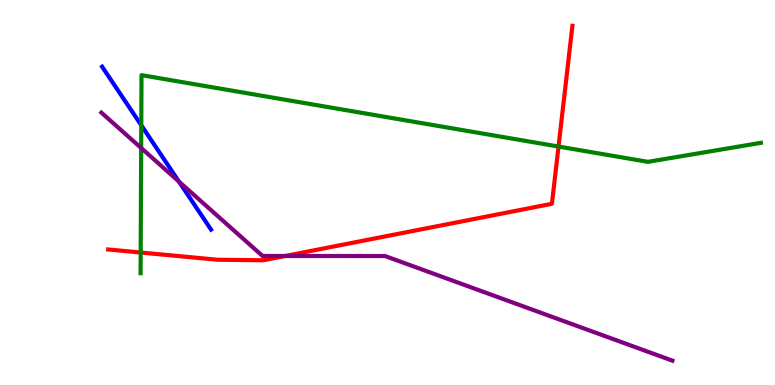[{'lines': ['blue', 'red'], 'intersections': []}, {'lines': ['green', 'red'], 'intersections': [{'x': 1.82, 'y': 3.44}, {'x': 7.21, 'y': 6.19}]}, {'lines': ['purple', 'red'], 'intersections': [{'x': 3.68, 'y': 3.35}]}, {'lines': ['blue', 'green'], 'intersections': [{'x': 1.82, 'y': 6.75}]}, {'lines': ['blue', 'purple'], 'intersections': [{'x': 2.31, 'y': 5.28}]}, {'lines': ['green', 'purple'], 'intersections': [{'x': 1.82, 'y': 6.16}]}]